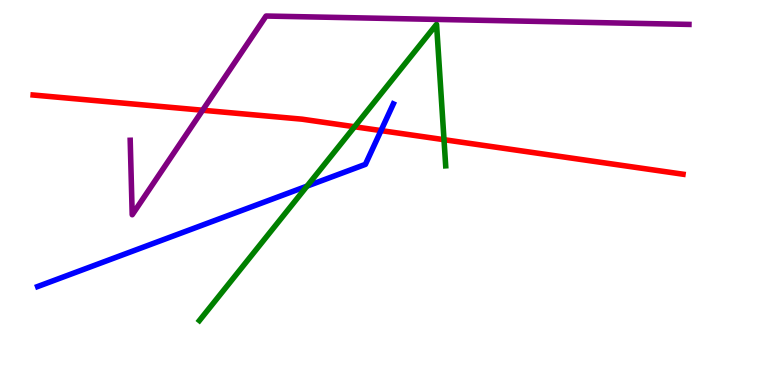[{'lines': ['blue', 'red'], 'intersections': [{'x': 4.92, 'y': 6.61}]}, {'lines': ['green', 'red'], 'intersections': [{'x': 4.57, 'y': 6.71}, {'x': 5.73, 'y': 6.37}]}, {'lines': ['purple', 'red'], 'intersections': [{'x': 2.61, 'y': 7.14}]}, {'lines': ['blue', 'green'], 'intersections': [{'x': 3.96, 'y': 5.17}]}, {'lines': ['blue', 'purple'], 'intersections': []}, {'lines': ['green', 'purple'], 'intersections': []}]